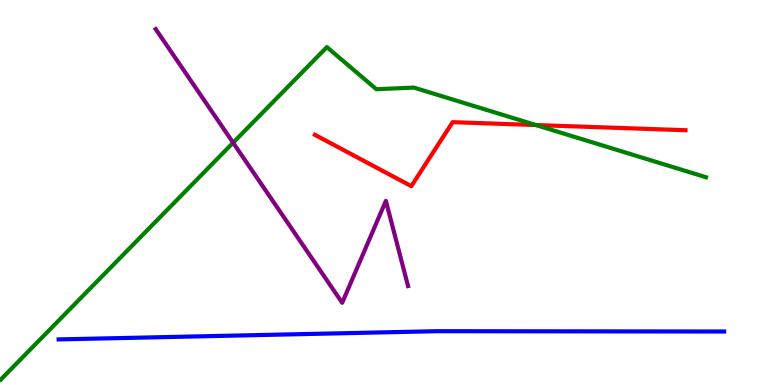[{'lines': ['blue', 'red'], 'intersections': []}, {'lines': ['green', 'red'], 'intersections': [{'x': 6.92, 'y': 6.75}]}, {'lines': ['purple', 'red'], 'intersections': []}, {'lines': ['blue', 'green'], 'intersections': []}, {'lines': ['blue', 'purple'], 'intersections': []}, {'lines': ['green', 'purple'], 'intersections': [{'x': 3.01, 'y': 6.29}]}]